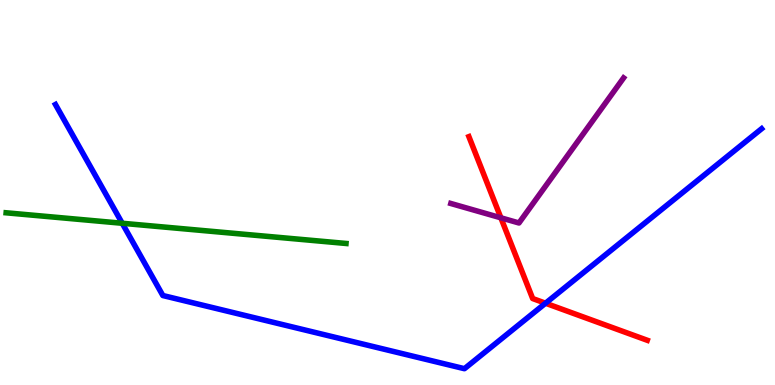[{'lines': ['blue', 'red'], 'intersections': [{'x': 7.04, 'y': 2.12}]}, {'lines': ['green', 'red'], 'intersections': []}, {'lines': ['purple', 'red'], 'intersections': [{'x': 6.46, 'y': 4.34}]}, {'lines': ['blue', 'green'], 'intersections': [{'x': 1.58, 'y': 4.2}]}, {'lines': ['blue', 'purple'], 'intersections': []}, {'lines': ['green', 'purple'], 'intersections': []}]